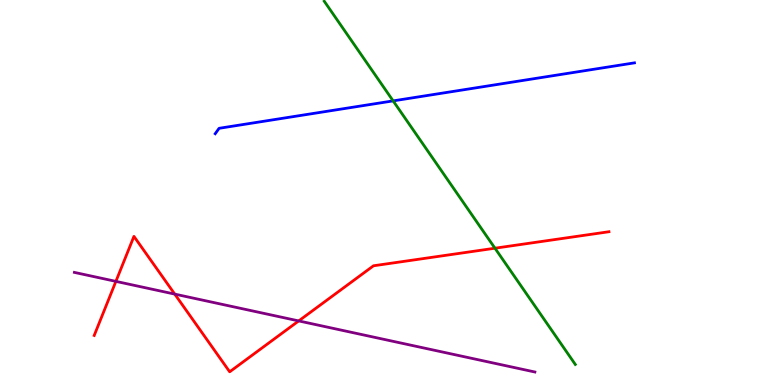[{'lines': ['blue', 'red'], 'intersections': []}, {'lines': ['green', 'red'], 'intersections': [{'x': 6.39, 'y': 3.55}]}, {'lines': ['purple', 'red'], 'intersections': [{'x': 1.5, 'y': 2.69}, {'x': 2.25, 'y': 2.36}, {'x': 3.85, 'y': 1.66}]}, {'lines': ['blue', 'green'], 'intersections': [{'x': 5.07, 'y': 7.38}]}, {'lines': ['blue', 'purple'], 'intersections': []}, {'lines': ['green', 'purple'], 'intersections': []}]